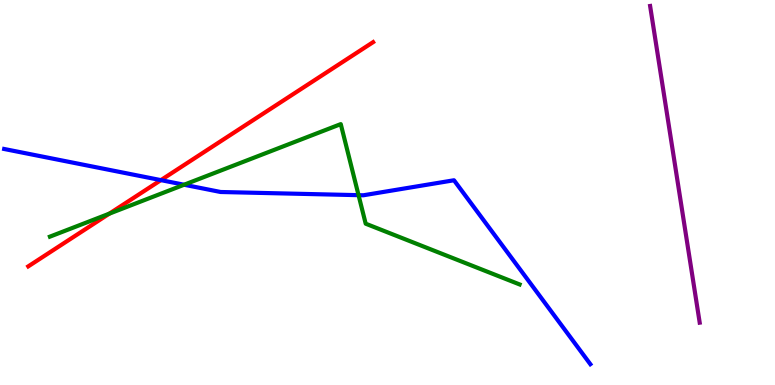[{'lines': ['blue', 'red'], 'intersections': [{'x': 2.08, 'y': 5.32}]}, {'lines': ['green', 'red'], 'intersections': [{'x': 1.41, 'y': 4.45}]}, {'lines': ['purple', 'red'], 'intersections': []}, {'lines': ['blue', 'green'], 'intersections': [{'x': 2.38, 'y': 5.2}, {'x': 4.63, 'y': 4.93}]}, {'lines': ['blue', 'purple'], 'intersections': []}, {'lines': ['green', 'purple'], 'intersections': []}]